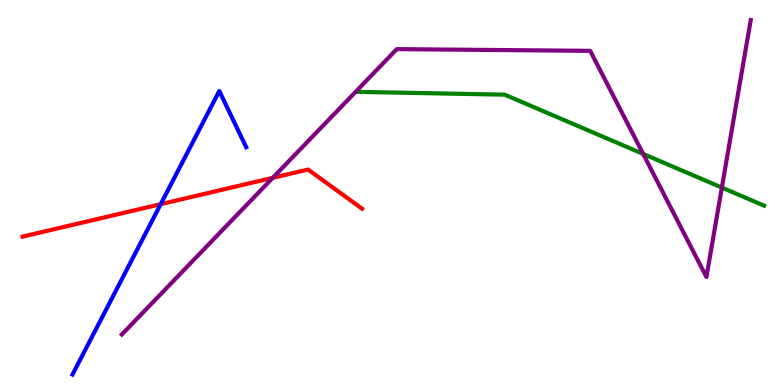[{'lines': ['blue', 'red'], 'intersections': [{'x': 2.07, 'y': 4.7}]}, {'lines': ['green', 'red'], 'intersections': []}, {'lines': ['purple', 'red'], 'intersections': [{'x': 3.52, 'y': 5.38}]}, {'lines': ['blue', 'green'], 'intersections': []}, {'lines': ['blue', 'purple'], 'intersections': []}, {'lines': ['green', 'purple'], 'intersections': [{'x': 8.3, 'y': 6.0}, {'x': 9.31, 'y': 5.13}]}]